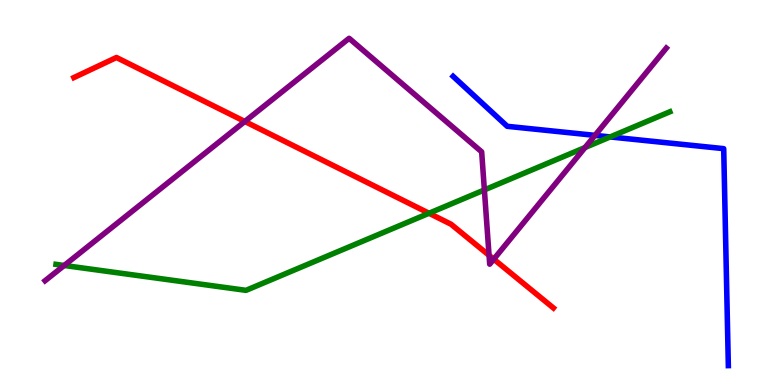[{'lines': ['blue', 'red'], 'intersections': []}, {'lines': ['green', 'red'], 'intersections': [{'x': 5.54, 'y': 4.46}]}, {'lines': ['purple', 'red'], 'intersections': [{'x': 3.16, 'y': 6.84}, {'x': 6.31, 'y': 3.37}, {'x': 6.37, 'y': 3.27}]}, {'lines': ['blue', 'green'], 'intersections': [{'x': 7.87, 'y': 6.44}]}, {'lines': ['blue', 'purple'], 'intersections': [{'x': 7.68, 'y': 6.48}]}, {'lines': ['green', 'purple'], 'intersections': [{'x': 0.828, 'y': 3.1}, {'x': 6.25, 'y': 5.07}, {'x': 7.55, 'y': 6.17}]}]